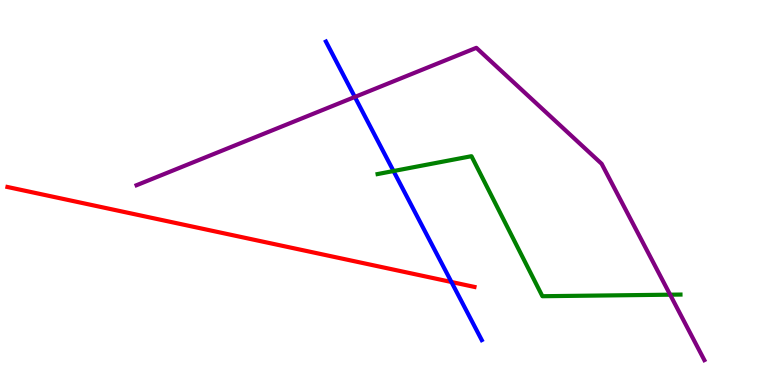[{'lines': ['blue', 'red'], 'intersections': [{'x': 5.82, 'y': 2.68}]}, {'lines': ['green', 'red'], 'intersections': []}, {'lines': ['purple', 'red'], 'intersections': []}, {'lines': ['blue', 'green'], 'intersections': [{'x': 5.08, 'y': 5.56}]}, {'lines': ['blue', 'purple'], 'intersections': [{'x': 4.58, 'y': 7.48}]}, {'lines': ['green', 'purple'], 'intersections': [{'x': 8.65, 'y': 2.35}]}]